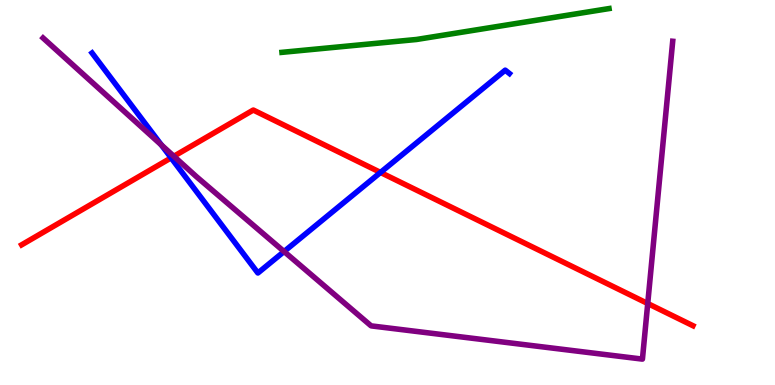[{'lines': ['blue', 'red'], 'intersections': [{'x': 2.21, 'y': 5.9}, {'x': 4.91, 'y': 5.52}]}, {'lines': ['green', 'red'], 'intersections': []}, {'lines': ['purple', 'red'], 'intersections': [{'x': 2.24, 'y': 5.94}, {'x': 8.36, 'y': 2.12}]}, {'lines': ['blue', 'green'], 'intersections': []}, {'lines': ['blue', 'purple'], 'intersections': [{'x': 2.08, 'y': 6.23}, {'x': 3.67, 'y': 3.47}]}, {'lines': ['green', 'purple'], 'intersections': []}]